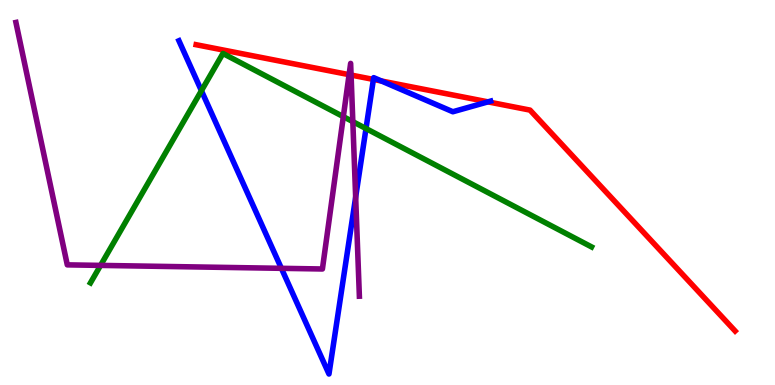[{'lines': ['blue', 'red'], 'intersections': [{'x': 4.82, 'y': 7.94}, {'x': 4.92, 'y': 7.9}, {'x': 6.3, 'y': 7.35}]}, {'lines': ['green', 'red'], 'intersections': []}, {'lines': ['purple', 'red'], 'intersections': [{'x': 4.5, 'y': 8.06}, {'x': 4.53, 'y': 8.05}]}, {'lines': ['blue', 'green'], 'intersections': [{'x': 2.6, 'y': 7.64}, {'x': 4.72, 'y': 6.66}]}, {'lines': ['blue', 'purple'], 'intersections': [{'x': 3.63, 'y': 3.03}, {'x': 4.59, 'y': 4.88}]}, {'lines': ['green', 'purple'], 'intersections': [{'x': 1.3, 'y': 3.11}, {'x': 4.43, 'y': 6.97}, {'x': 4.55, 'y': 6.84}]}]